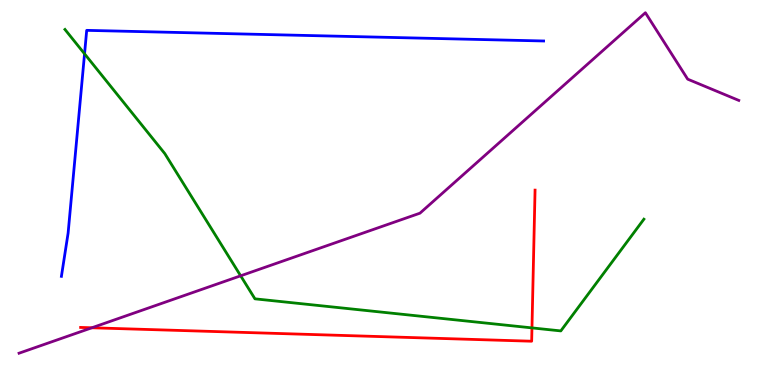[{'lines': ['blue', 'red'], 'intersections': []}, {'lines': ['green', 'red'], 'intersections': [{'x': 6.86, 'y': 1.48}]}, {'lines': ['purple', 'red'], 'intersections': [{'x': 1.19, 'y': 1.49}]}, {'lines': ['blue', 'green'], 'intersections': [{'x': 1.09, 'y': 8.6}]}, {'lines': ['blue', 'purple'], 'intersections': []}, {'lines': ['green', 'purple'], 'intersections': [{'x': 3.11, 'y': 2.84}]}]